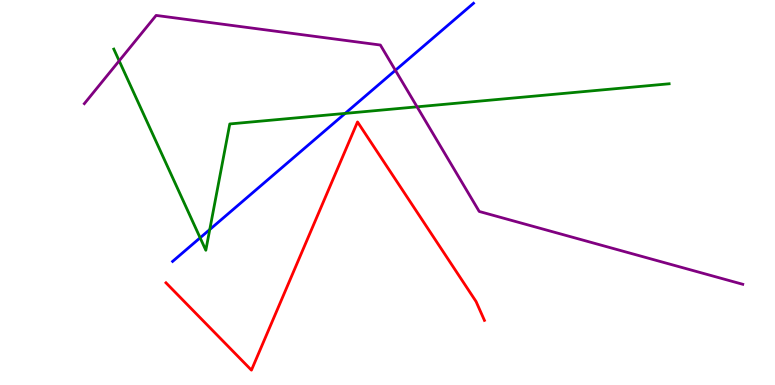[{'lines': ['blue', 'red'], 'intersections': []}, {'lines': ['green', 'red'], 'intersections': []}, {'lines': ['purple', 'red'], 'intersections': []}, {'lines': ['blue', 'green'], 'intersections': [{'x': 2.58, 'y': 3.82}, {'x': 2.71, 'y': 4.04}, {'x': 4.45, 'y': 7.05}]}, {'lines': ['blue', 'purple'], 'intersections': [{'x': 5.1, 'y': 8.17}]}, {'lines': ['green', 'purple'], 'intersections': [{'x': 1.54, 'y': 8.42}, {'x': 5.38, 'y': 7.23}]}]